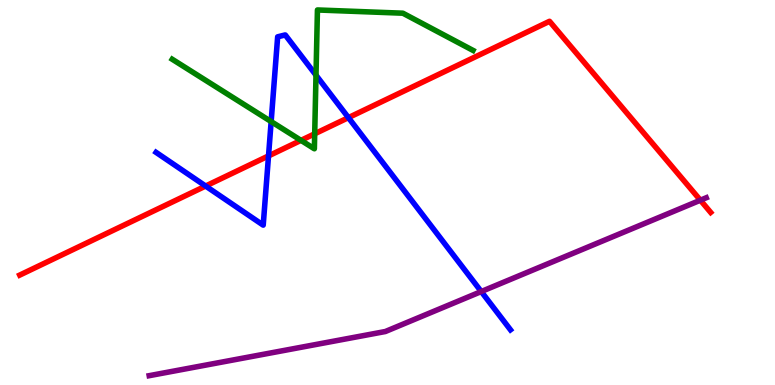[{'lines': ['blue', 'red'], 'intersections': [{'x': 2.65, 'y': 5.17}, {'x': 3.46, 'y': 5.95}, {'x': 4.5, 'y': 6.94}]}, {'lines': ['green', 'red'], 'intersections': [{'x': 3.88, 'y': 6.35}, {'x': 4.06, 'y': 6.52}]}, {'lines': ['purple', 'red'], 'intersections': [{'x': 9.04, 'y': 4.8}]}, {'lines': ['blue', 'green'], 'intersections': [{'x': 3.5, 'y': 6.84}, {'x': 4.08, 'y': 8.05}]}, {'lines': ['blue', 'purple'], 'intersections': [{'x': 6.21, 'y': 2.43}]}, {'lines': ['green', 'purple'], 'intersections': []}]